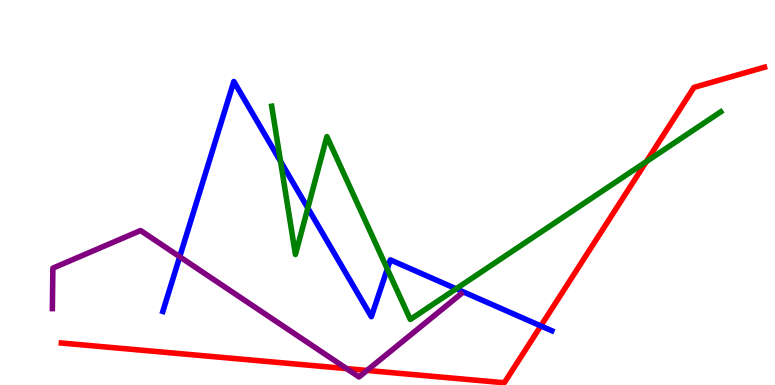[{'lines': ['blue', 'red'], 'intersections': [{'x': 6.98, 'y': 1.53}]}, {'lines': ['green', 'red'], 'intersections': [{'x': 8.34, 'y': 5.8}]}, {'lines': ['purple', 'red'], 'intersections': [{'x': 4.47, 'y': 0.426}, {'x': 4.74, 'y': 0.378}]}, {'lines': ['blue', 'green'], 'intersections': [{'x': 3.62, 'y': 5.81}, {'x': 3.97, 'y': 4.6}, {'x': 5.0, 'y': 3.01}, {'x': 5.89, 'y': 2.5}]}, {'lines': ['blue', 'purple'], 'intersections': [{'x': 2.32, 'y': 3.33}]}, {'lines': ['green', 'purple'], 'intersections': []}]